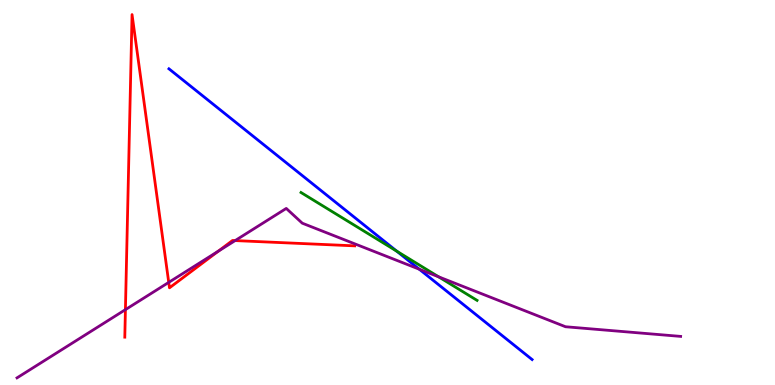[{'lines': ['blue', 'red'], 'intersections': []}, {'lines': ['green', 'red'], 'intersections': []}, {'lines': ['purple', 'red'], 'intersections': [{'x': 1.62, 'y': 1.96}, {'x': 2.18, 'y': 2.67}, {'x': 2.82, 'y': 3.47}, {'x': 3.03, 'y': 3.75}]}, {'lines': ['blue', 'green'], 'intersections': [{'x': 5.12, 'y': 3.48}]}, {'lines': ['blue', 'purple'], 'intersections': [{'x': 5.41, 'y': 3.01}]}, {'lines': ['green', 'purple'], 'intersections': [{'x': 5.66, 'y': 2.81}]}]